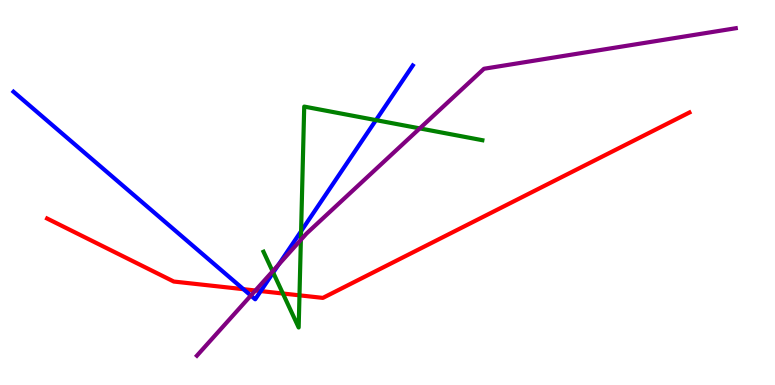[{'lines': ['blue', 'red'], 'intersections': [{'x': 3.14, 'y': 2.49}, {'x': 3.36, 'y': 2.44}]}, {'lines': ['green', 'red'], 'intersections': [{'x': 3.65, 'y': 2.38}, {'x': 3.86, 'y': 2.33}]}, {'lines': ['purple', 'red'], 'intersections': [{'x': 3.3, 'y': 2.45}]}, {'lines': ['blue', 'green'], 'intersections': [{'x': 3.53, 'y': 2.92}, {'x': 3.89, 'y': 3.99}, {'x': 4.85, 'y': 6.88}]}, {'lines': ['blue', 'purple'], 'intersections': [{'x': 3.24, 'y': 2.32}, {'x': 3.59, 'y': 3.12}]}, {'lines': ['green', 'purple'], 'intersections': [{'x': 3.52, 'y': 2.95}, {'x': 3.88, 'y': 3.77}, {'x': 5.42, 'y': 6.67}]}]